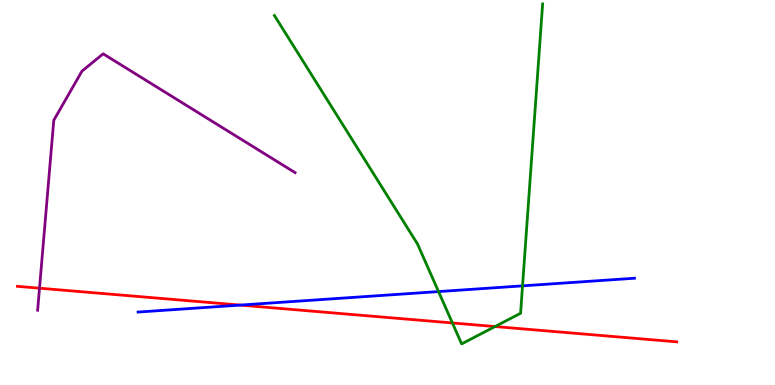[{'lines': ['blue', 'red'], 'intersections': [{'x': 3.1, 'y': 2.08}]}, {'lines': ['green', 'red'], 'intersections': [{'x': 5.84, 'y': 1.61}, {'x': 6.39, 'y': 1.52}]}, {'lines': ['purple', 'red'], 'intersections': [{'x': 0.51, 'y': 2.51}]}, {'lines': ['blue', 'green'], 'intersections': [{'x': 5.66, 'y': 2.43}, {'x': 6.74, 'y': 2.58}]}, {'lines': ['blue', 'purple'], 'intersections': []}, {'lines': ['green', 'purple'], 'intersections': []}]